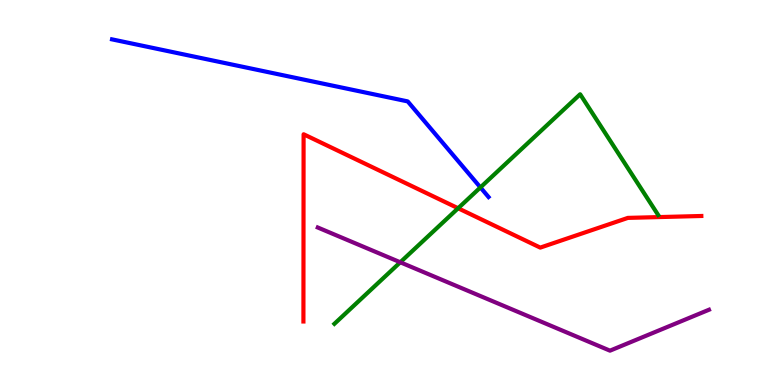[{'lines': ['blue', 'red'], 'intersections': []}, {'lines': ['green', 'red'], 'intersections': [{'x': 5.91, 'y': 4.59}]}, {'lines': ['purple', 'red'], 'intersections': []}, {'lines': ['blue', 'green'], 'intersections': [{'x': 6.2, 'y': 5.13}]}, {'lines': ['blue', 'purple'], 'intersections': []}, {'lines': ['green', 'purple'], 'intersections': [{'x': 5.16, 'y': 3.19}]}]